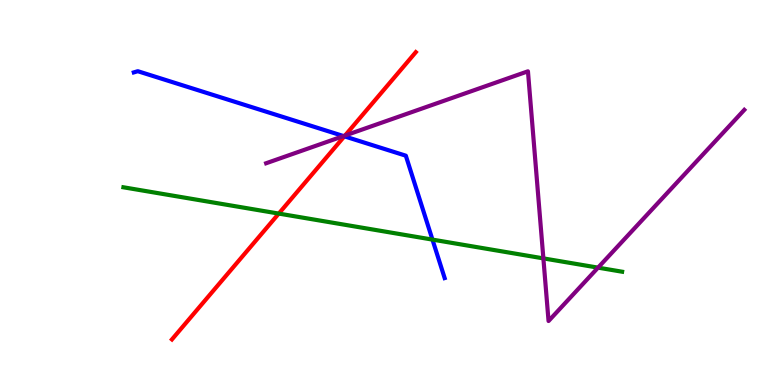[{'lines': ['blue', 'red'], 'intersections': [{'x': 4.44, 'y': 6.46}]}, {'lines': ['green', 'red'], 'intersections': [{'x': 3.6, 'y': 4.45}]}, {'lines': ['purple', 'red'], 'intersections': [{'x': 4.45, 'y': 6.48}]}, {'lines': ['blue', 'green'], 'intersections': [{'x': 5.58, 'y': 3.78}]}, {'lines': ['blue', 'purple'], 'intersections': [{'x': 4.43, 'y': 6.47}]}, {'lines': ['green', 'purple'], 'intersections': [{'x': 7.01, 'y': 3.29}, {'x': 7.72, 'y': 3.05}]}]